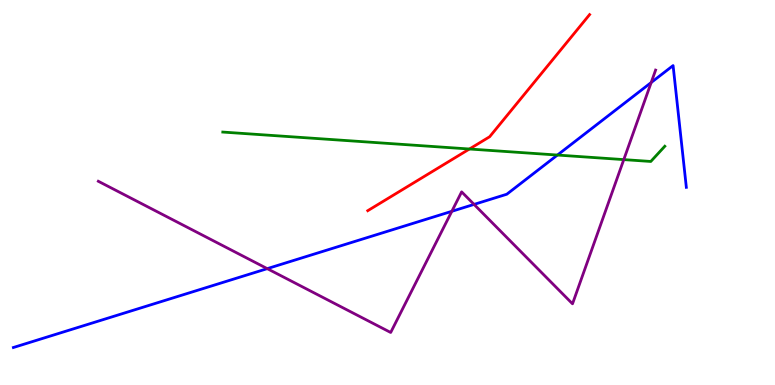[{'lines': ['blue', 'red'], 'intersections': []}, {'lines': ['green', 'red'], 'intersections': [{'x': 6.06, 'y': 6.13}]}, {'lines': ['purple', 'red'], 'intersections': []}, {'lines': ['blue', 'green'], 'intersections': [{'x': 7.19, 'y': 5.97}]}, {'lines': ['blue', 'purple'], 'intersections': [{'x': 3.45, 'y': 3.02}, {'x': 5.83, 'y': 4.51}, {'x': 6.12, 'y': 4.69}, {'x': 8.4, 'y': 7.86}]}, {'lines': ['green', 'purple'], 'intersections': [{'x': 8.05, 'y': 5.85}]}]